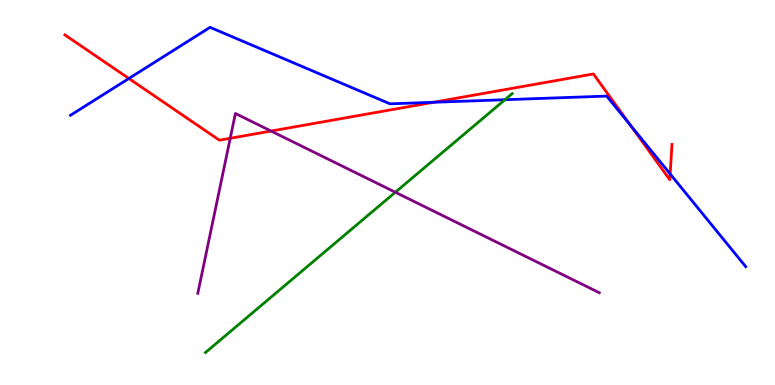[{'lines': ['blue', 'red'], 'intersections': [{'x': 1.66, 'y': 7.96}, {'x': 5.59, 'y': 7.34}, {'x': 8.13, 'y': 6.75}, {'x': 8.65, 'y': 5.48}]}, {'lines': ['green', 'red'], 'intersections': []}, {'lines': ['purple', 'red'], 'intersections': [{'x': 2.97, 'y': 6.41}, {'x': 3.5, 'y': 6.6}]}, {'lines': ['blue', 'green'], 'intersections': [{'x': 6.52, 'y': 7.41}]}, {'lines': ['blue', 'purple'], 'intersections': []}, {'lines': ['green', 'purple'], 'intersections': [{'x': 5.1, 'y': 5.01}]}]